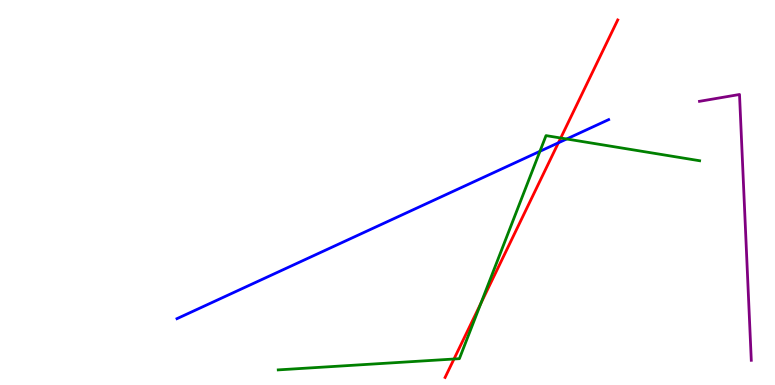[{'lines': ['blue', 'red'], 'intersections': [{'x': 7.21, 'y': 6.29}]}, {'lines': ['green', 'red'], 'intersections': [{'x': 5.86, 'y': 0.675}, {'x': 6.2, 'y': 2.12}, {'x': 7.24, 'y': 6.42}]}, {'lines': ['purple', 'red'], 'intersections': []}, {'lines': ['blue', 'green'], 'intersections': [{'x': 6.97, 'y': 6.07}, {'x': 7.31, 'y': 6.39}]}, {'lines': ['blue', 'purple'], 'intersections': []}, {'lines': ['green', 'purple'], 'intersections': []}]